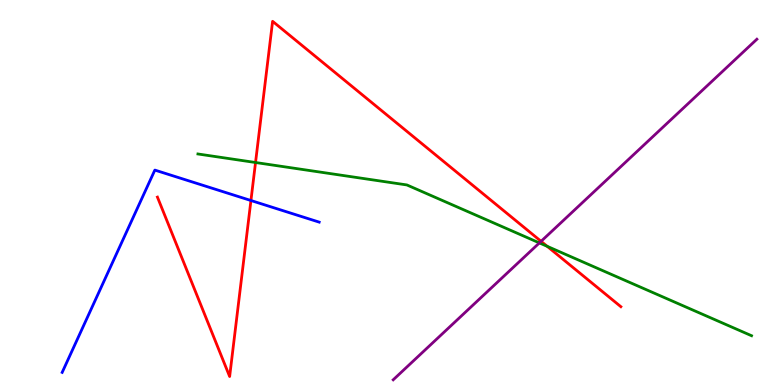[{'lines': ['blue', 'red'], 'intersections': [{'x': 3.24, 'y': 4.79}]}, {'lines': ['green', 'red'], 'intersections': [{'x': 3.3, 'y': 5.78}, {'x': 7.06, 'y': 3.6}]}, {'lines': ['purple', 'red'], 'intersections': [{'x': 6.98, 'y': 3.73}]}, {'lines': ['blue', 'green'], 'intersections': []}, {'lines': ['blue', 'purple'], 'intersections': []}, {'lines': ['green', 'purple'], 'intersections': [{'x': 6.96, 'y': 3.69}]}]